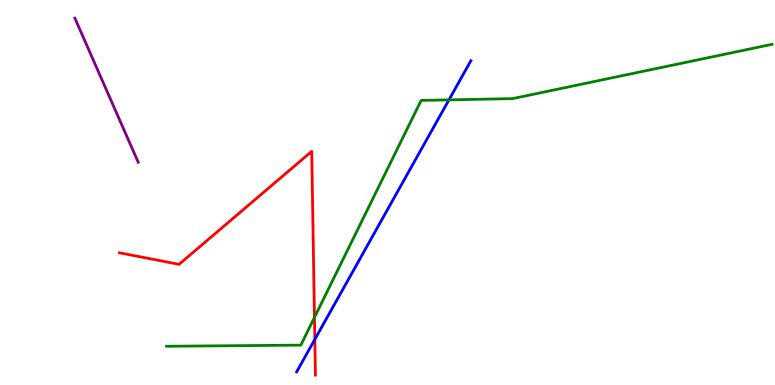[{'lines': ['blue', 'red'], 'intersections': [{'x': 4.06, 'y': 1.18}]}, {'lines': ['green', 'red'], 'intersections': [{'x': 4.06, 'y': 1.76}]}, {'lines': ['purple', 'red'], 'intersections': []}, {'lines': ['blue', 'green'], 'intersections': [{'x': 5.79, 'y': 7.41}]}, {'lines': ['blue', 'purple'], 'intersections': []}, {'lines': ['green', 'purple'], 'intersections': []}]